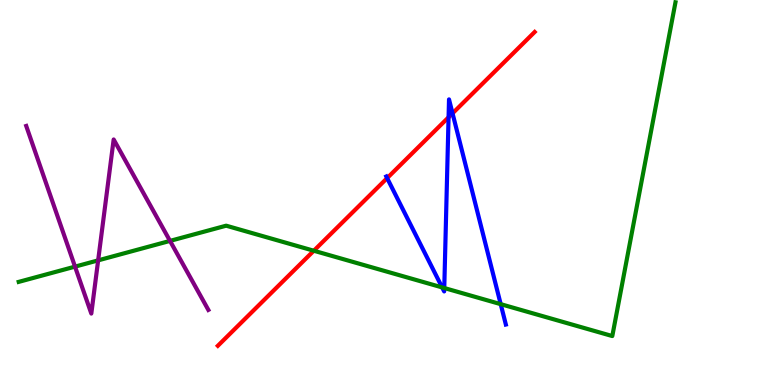[{'lines': ['blue', 'red'], 'intersections': [{'x': 5.0, 'y': 5.37}, {'x': 5.79, 'y': 6.95}, {'x': 5.84, 'y': 7.06}]}, {'lines': ['green', 'red'], 'intersections': [{'x': 4.05, 'y': 3.49}]}, {'lines': ['purple', 'red'], 'intersections': []}, {'lines': ['blue', 'green'], 'intersections': [{'x': 5.71, 'y': 2.53}, {'x': 5.73, 'y': 2.52}, {'x': 6.46, 'y': 2.1}]}, {'lines': ['blue', 'purple'], 'intersections': []}, {'lines': ['green', 'purple'], 'intersections': [{'x': 0.968, 'y': 3.07}, {'x': 1.27, 'y': 3.24}, {'x': 2.19, 'y': 3.74}]}]